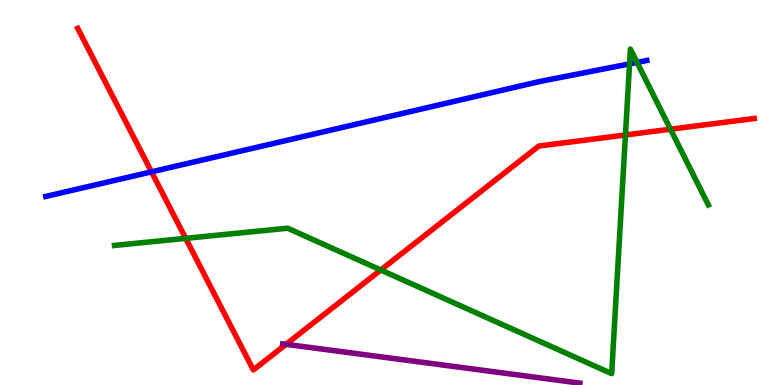[{'lines': ['blue', 'red'], 'intersections': [{'x': 1.95, 'y': 5.54}]}, {'lines': ['green', 'red'], 'intersections': [{'x': 2.4, 'y': 3.81}, {'x': 4.91, 'y': 2.99}, {'x': 8.07, 'y': 6.49}, {'x': 8.65, 'y': 6.64}]}, {'lines': ['purple', 'red'], 'intersections': [{'x': 3.69, 'y': 1.06}]}, {'lines': ['blue', 'green'], 'intersections': [{'x': 8.12, 'y': 8.34}, {'x': 8.22, 'y': 8.38}]}, {'lines': ['blue', 'purple'], 'intersections': []}, {'lines': ['green', 'purple'], 'intersections': []}]